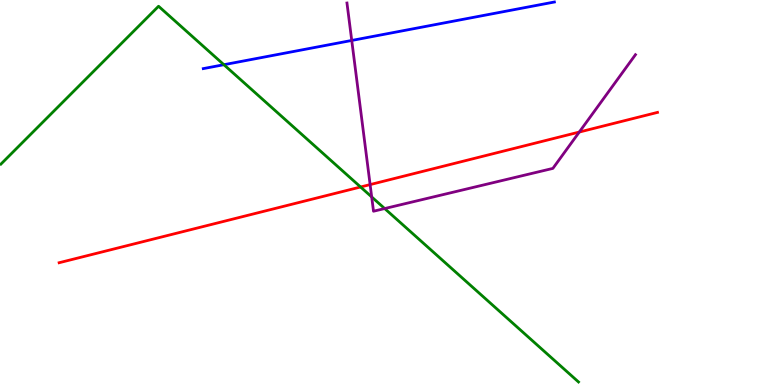[{'lines': ['blue', 'red'], 'intersections': []}, {'lines': ['green', 'red'], 'intersections': [{'x': 4.65, 'y': 5.14}]}, {'lines': ['purple', 'red'], 'intersections': [{'x': 4.78, 'y': 5.21}, {'x': 7.47, 'y': 6.57}]}, {'lines': ['blue', 'green'], 'intersections': [{'x': 2.89, 'y': 8.32}]}, {'lines': ['blue', 'purple'], 'intersections': [{'x': 4.54, 'y': 8.95}]}, {'lines': ['green', 'purple'], 'intersections': [{'x': 4.8, 'y': 4.88}, {'x': 4.96, 'y': 4.58}]}]